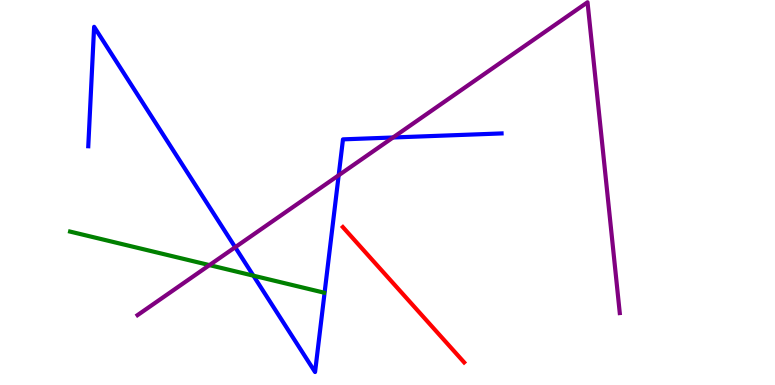[{'lines': ['blue', 'red'], 'intersections': []}, {'lines': ['green', 'red'], 'intersections': []}, {'lines': ['purple', 'red'], 'intersections': []}, {'lines': ['blue', 'green'], 'intersections': [{'x': 3.27, 'y': 2.84}]}, {'lines': ['blue', 'purple'], 'intersections': [{'x': 3.03, 'y': 3.58}, {'x': 4.37, 'y': 5.45}, {'x': 5.07, 'y': 6.43}]}, {'lines': ['green', 'purple'], 'intersections': [{'x': 2.7, 'y': 3.11}]}]